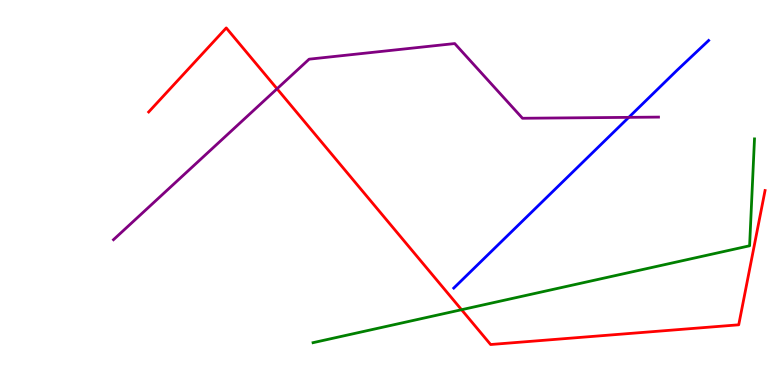[{'lines': ['blue', 'red'], 'intersections': []}, {'lines': ['green', 'red'], 'intersections': [{'x': 5.96, 'y': 1.96}]}, {'lines': ['purple', 'red'], 'intersections': [{'x': 3.57, 'y': 7.69}]}, {'lines': ['blue', 'green'], 'intersections': []}, {'lines': ['blue', 'purple'], 'intersections': [{'x': 8.11, 'y': 6.95}]}, {'lines': ['green', 'purple'], 'intersections': []}]